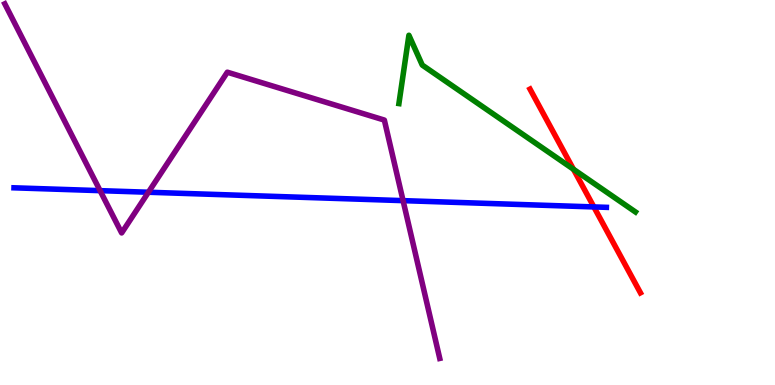[{'lines': ['blue', 'red'], 'intersections': [{'x': 7.66, 'y': 4.63}]}, {'lines': ['green', 'red'], 'intersections': [{'x': 7.4, 'y': 5.6}]}, {'lines': ['purple', 'red'], 'intersections': []}, {'lines': ['blue', 'green'], 'intersections': []}, {'lines': ['blue', 'purple'], 'intersections': [{'x': 1.29, 'y': 5.05}, {'x': 1.91, 'y': 5.01}, {'x': 5.2, 'y': 4.79}]}, {'lines': ['green', 'purple'], 'intersections': []}]